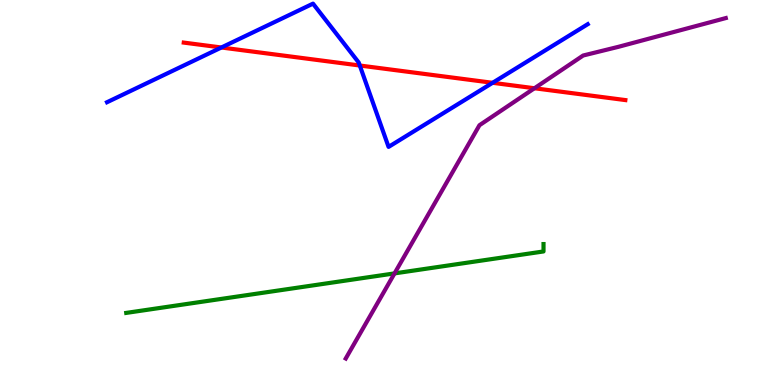[{'lines': ['blue', 'red'], 'intersections': [{'x': 2.86, 'y': 8.77}, {'x': 4.64, 'y': 8.3}, {'x': 6.36, 'y': 7.85}]}, {'lines': ['green', 'red'], 'intersections': []}, {'lines': ['purple', 'red'], 'intersections': [{'x': 6.9, 'y': 7.71}]}, {'lines': ['blue', 'green'], 'intersections': []}, {'lines': ['blue', 'purple'], 'intersections': []}, {'lines': ['green', 'purple'], 'intersections': [{'x': 5.09, 'y': 2.9}]}]